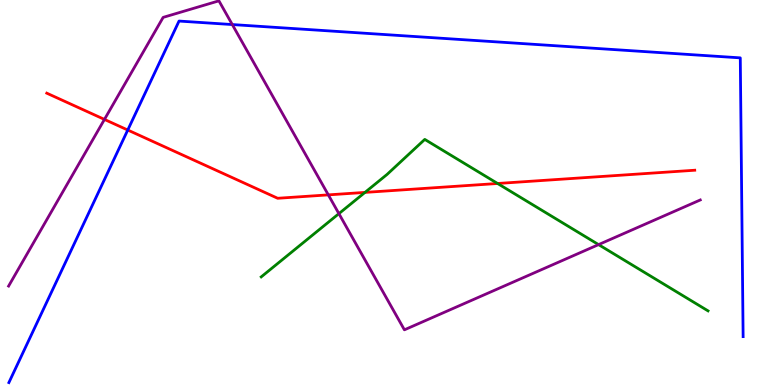[{'lines': ['blue', 'red'], 'intersections': [{'x': 1.65, 'y': 6.62}]}, {'lines': ['green', 'red'], 'intersections': [{'x': 4.71, 'y': 5.0}, {'x': 6.42, 'y': 5.23}]}, {'lines': ['purple', 'red'], 'intersections': [{'x': 1.35, 'y': 6.9}, {'x': 4.24, 'y': 4.94}]}, {'lines': ['blue', 'green'], 'intersections': []}, {'lines': ['blue', 'purple'], 'intersections': [{'x': 3.0, 'y': 9.36}]}, {'lines': ['green', 'purple'], 'intersections': [{'x': 4.37, 'y': 4.45}, {'x': 7.72, 'y': 3.65}]}]